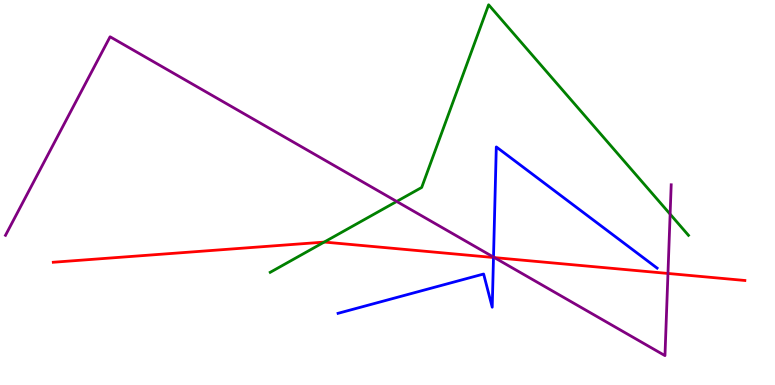[{'lines': ['blue', 'red'], 'intersections': [{'x': 6.37, 'y': 3.31}]}, {'lines': ['green', 'red'], 'intersections': [{'x': 4.18, 'y': 3.71}]}, {'lines': ['purple', 'red'], 'intersections': [{'x': 6.38, 'y': 3.31}, {'x': 8.62, 'y': 2.9}]}, {'lines': ['blue', 'green'], 'intersections': []}, {'lines': ['blue', 'purple'], 'intersections': [{'x': 6.37, 'y': 3.32}]}, {'lines': ['green', 'purple'], 'intersections': [{'x': 5.12, 'y': 4.77}, {'x': 8.65, 'y': 4.44}]}]